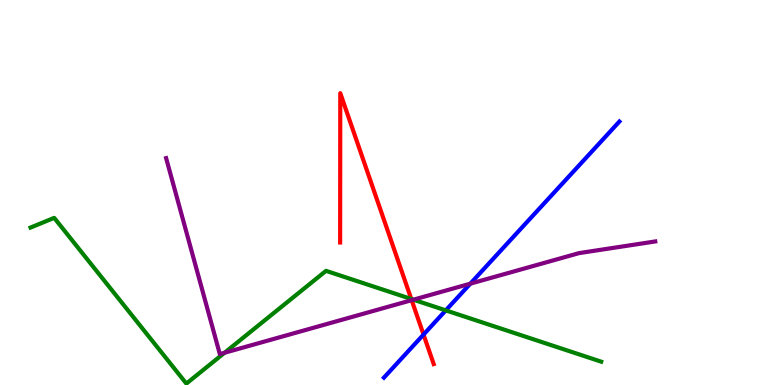[{'lines': ['blue', 'red'], 'intersections': [{'x': 5.46, 'y': 1.31}]}, {'lines': ['green', 'red'], 'intersections': [{'x': 5.31, 'y': 2.23}]}, {'lines': ['purple', 'red'], 'intersections': [{'x': 5.31, 'y': 2.2}]}, {'lines': ['blue', 'green'], 'intersections': [{'x': 5.75, 'y': 1.94}]}, {'lines': ['blue', 'purple'], 'intersections': [{'x': 6.07, 'y': 2.63}]}, {'lines': ['green', 'purple'], 'intersections': [{'x': 2.9, 'y': 0.837}, {'x': 5.33, 'y': 2.22}]}]